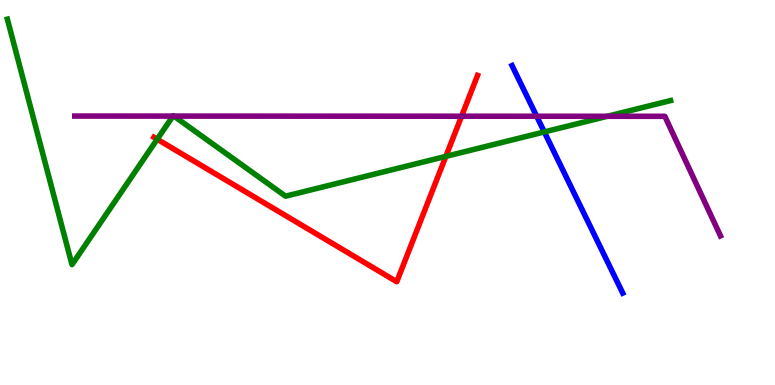[{'lines': ['blue', 'red'], 'intersections': []}, {'lines': ['green', 'red'], 'intersections': [{'x': 2.03, 'y': 6.38}, {'x': 5.75, 'y': 5.94}]}, {'lines': ['purple', 'red'], 'intersections': [{'x': 5.96, 'y': 6.98}]}, {'lines': ['blue', 'green'], 'intersections': [{'x': 7.02, 'y': 6.57}]}, {'lines': ['blue', 'purple'], 'intersections': [{'x': 6.92, 'y': 6.98}]}, {'lines': ['green', 'purple'], 'intersections': [{'x': 2.23, 'y': 6.98}, {'x': 2.24, 'y': 6.98}, {'x': 7.84, 'y': 6.98}]}]